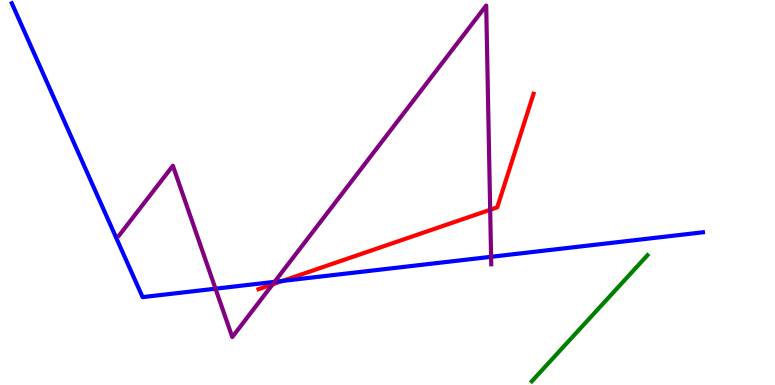[{'lines': ['blue', 'red'], 'intersections': [{'x': 3.64, 'y': 2.7}]}, {'lines': ['green', 'red'], 'intersections': []}, {'lines': ['purple', 'red'], 'intersections': [{'x': 3.52, 'y': 2.62}, {'x': 6.32, 'y': 4.55}]}, {'lines': ['blue', 'green'], 'intersections': []}, {'lines': ['blue', 'purple'], 'intersections': [{'x': 2.78, 'y': 2.5}, {'x': 3.54, 'y': 2.68}, {'x': 6.34, 'y': 3.33}]}, {'lines': ['green', 'purple'], 'intersections': []}]